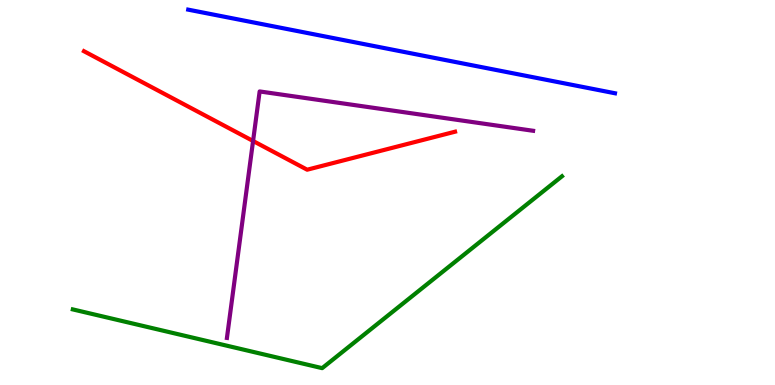[{'lines': ['blue', 'red'], 'intersections': []}, {'lines': ['green', 'red'], 'intersections': []}, {'lines': ['purple', 'red'], 'intersections': [{'x': 3.27, 'y': 6.34}]}, {'lines': ['blue', 'green'], 'intersections': []}, {'lines': ['blue', 'purple'], 'intersections': []}, {'lines': ['green', 'purple'], 'intersections': []}]